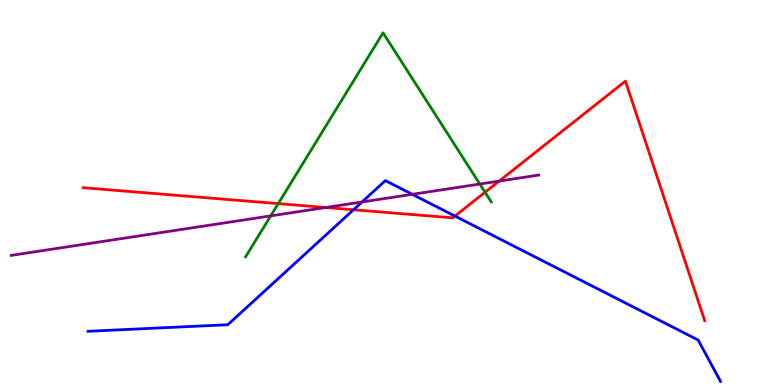[{'lines': ['blue', 'red'], 'intersections': [{'x': 4.56, 'y': 4.55}, {'x': 5.87, 'y': 4.39}]}, {'lines': ['green', 'red'], 'intersections': [{'x': 3.59, 'y': 4.71}, {'x': 6.26, 'y': 5.01}]}, {'lines': ['purple', 'red'], 'intersections': [{'x': 4.2, 'y': 4.61}, {'x': 6.44, 'y': 5.3}]}, {'lines': ['blue', 'green'], 'intersections': []}, {'lines': ['blue', 'purple'], 'intersections': [{'x': 4.67, 'y': 4.75}, {'x': 5.32, 'y': 4.95}]}, {'lines': ['green', 'purple'], 'intersections': [{'x': 3.49, 'y': 4.39}, {'x': 6.19, 'y': 5.22}]}]